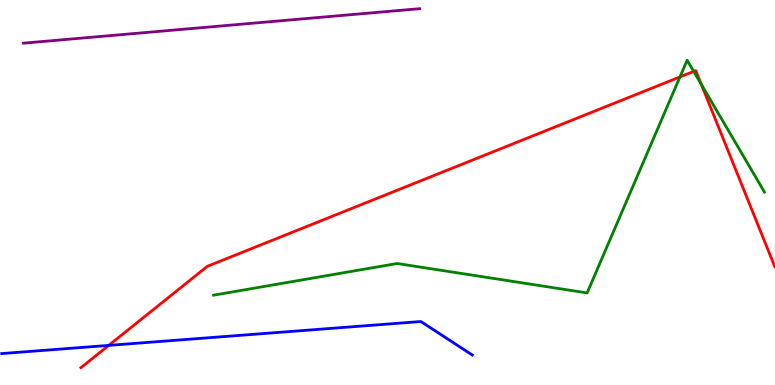[{'lines': ['blue', 'red'], 'intersections': [{'x': 1.4, 'y': 1.03}]}, {'lines': ['green', 'red'], 'intersections': [{'x': 8.77, 'y': 8.0}, {'x': 8.95, 'y': 8.15}, {'x': 9.05, 'y': 7.81}]}, {'lines': ['purple', 'red'], 'intersections': []}, {'lines': ['blue', 'green'], 'intersections': []}, {'lines': ['blue', 'purple'], 'intersections': []}, {'lines': ['green', 'purple'], 'intersections': []}]